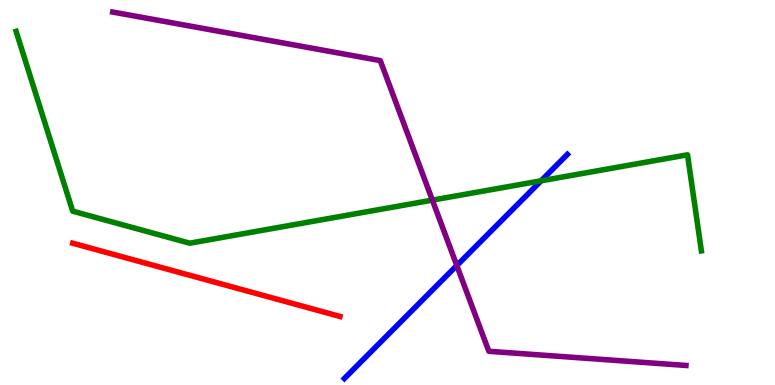[{'lines': ['blue', 'red'], 'intersections': []}, {'lines': ['green', 'red'], 'intersections': []}, {'lines': ['purple', 'red'], 'intersections': []}, {'lines': ['blue', 'green'], 'intersections': [{'x': 6.98, 'y': 5.3}]}, {'lines': ['blue', 'purple'], 'intersections': [{'x': 5.89, 'y': 3.1}]}, {'lines': ['green', 'purple'], 'intersections': [{'x': 5.58, 'y': 4.8}]}]